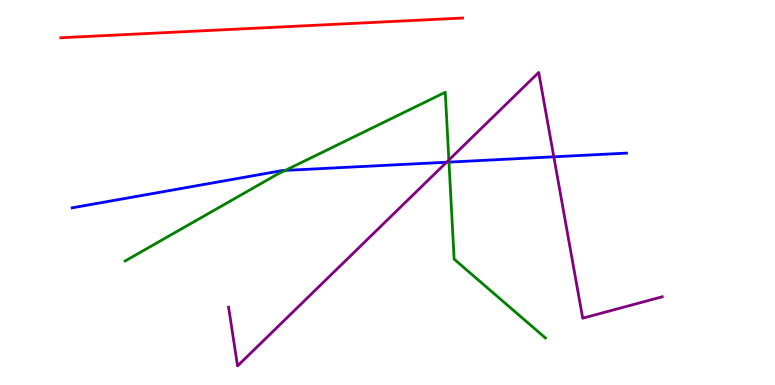[{'lines': ['blue', 'red'], 'intersections': []}, {'lines': ['green', 'red'], 'intersections': []}, {'lines': ['purple', 'red'], 'intersections': []}, {'lines': ['blue', 'green'], 'intersections': [{'x': 3.68, 'y': 5.57}, {'x': 5.79, 'y': 5.79}]}, {'lines': ['blue', 'purple'], 'intersections': [{'x': 5.76, 'y': 5.79}, {'x': 7.15, 'y': 5.93}]}, {'lines': ['green', 'purple'], 'intersections': [{'x': 5.79, 'y': 5.84}]}]